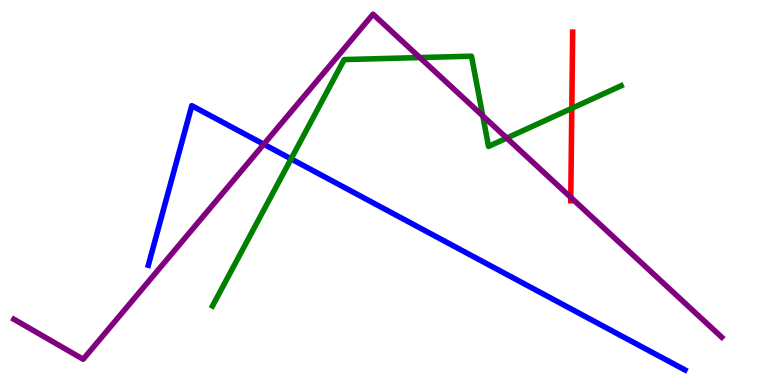[{'lines': ['blue', 'red'], 'intersections': []}, {'lines': ['green', 'red'], 'intersections': [{'x': 7.38, 'y': 7.19}]}, {'lines': ['purple', 'red'], 'intersections': [{'x': 7.36, 'y': 4.87}]}, {'lines': ['blue', 'green'], 'intersections': [{'x': 3.76, 'y': 5.87}]}, {'lines': ['blue', 'purple'], 'intersections': [{'x': 3.4, 'y': 6.25}]}, {'lines': ['green', 'purple'], 'intersections': [{'x': 5.42, 'y': 8.5}, {'x': 6.23, 'y': 6.99}, {'x': 6.54, 'y': 6.41}]}]